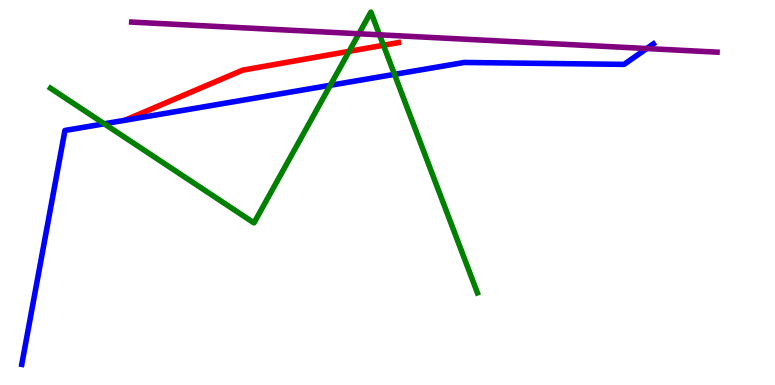[{'lines': ['blue', 'red'], 'intersections': []}, {'lines': ['green', 'red'], 'intersections': [{'x': 4.5, 'y': 8.67}, {'x': 4.95, 'y': 8.82}]}, {'lines': ['purple', 'red'], 'intersections': []}, {'lines': ['blue', 'green'], 'intersections': [{'x': 1.34, 'y': 6.78}, {'x': 4.26, 'y': 7.78}, {'x': 5.09, 'y': 8.07}]}, {'lines': ['blue', 'purple'], 'intersections': [{'x': 8.35, 'y': 8.74}]}, {'lines': ['green', 'purple'], 'intersections': [{'x': 4.63, 'y': 9.12}, {'x': 4.9, 'y': 9.1}]}]